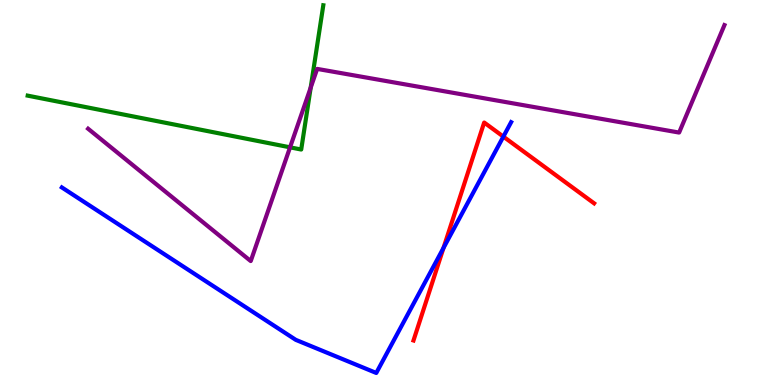[{'lines': ['blue', 'red'], 'intersections': [{'x': 5.72, 'y': 3.56}, {'x': 6.49, 'y': 6.45}]}, {'lines': ['green', 'red'], 'intersections': []}, {'lines': ['purple', 'red'], 'intersections': []}, {'lines': ['blue', 'green'], 'intersections': []}, {'lines': ['blue', 'purple'], 'intersections': []}, {'lines': ['green', 'purple'], 'intersections': [{'x': 3.74, 'y': 6.17}, {'x': 4.01, 'y': 7.72}]}]